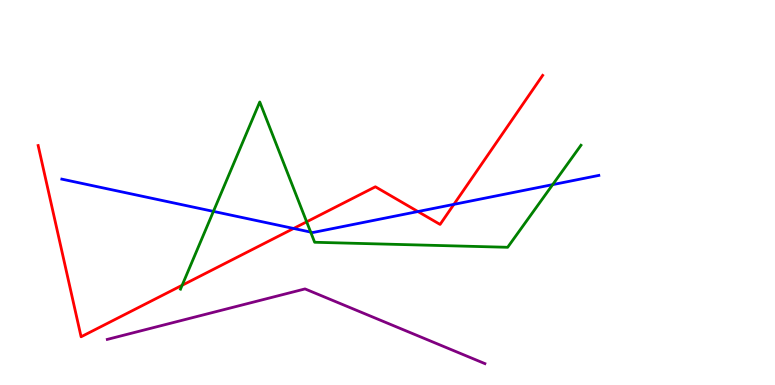[{'lines': ['blue', 'red'], 'intersections': [{'x': 3.79, 'y': 4.07}, {'x': 5.39, 'y': 4.51}, {'x': 5.86, 'y': 4.69}]}, {'lines': ['green', 'red'], 'intersections': [{'x': 2.35, 'y': 2.59}, {'x': 3.96, 'y': 4.24}]}, {'lines': ['purple', 'red'], 'intersections': []}, {'lines': ['blue', 'green'], 'intersections': [{'x': 2.75, 'y': 4.51}, {'x': 4.01, 'y': 3.97}, {'x': 7.13, 'y': 5.2}]}, {'lines': ['blue', 'purple'], 'intersections': []}, {'lines': ['green', 'purple'], 'intersections': []}]